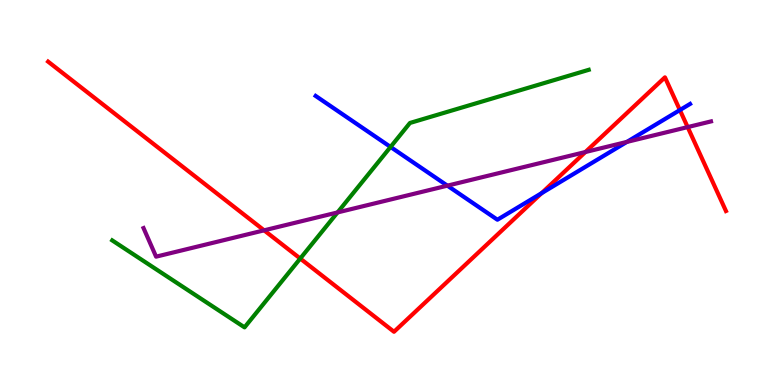[{'lines': ['blue', 'red'], 'intersections': [{'x': 6.99, 'y': 4.98}, {'x': 8.77, 'y': 7.14}]}, {'lines': ['green', 'red'], 'intersections': [{'x': 3.87, 'y': 3.28}]}, {'lines': ['purple', 'red'], 'intersections': [{'x': 3.41, 'y': 4.02}, {'x': 7.55, 'y': 6.05}, {'x': 8.87, 'y': 6.7}]}, {'lines': ['blue', 'green'], 'intersections': [{'x': 5.04, 'y': 6.18}]}, {'lines': ['blue', 'purple'], 'intersections': [{'x': 5.77, 'y': 5.18}, {'x': 8.09, 'y': 6.31}]}, {'lines': ['green', 'purple'], 'intersections': [{'x': 4.36, 'y': 4.48}]}]